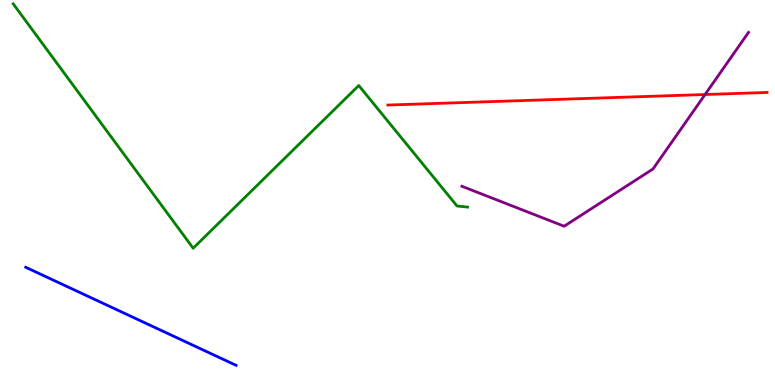[{'lines': ['blue', 'red'], 'intersections': []}, {'lines': ['green', 'red'], 'intersections': []}, {'lines': ['purple', 'red'], 'intersections': [{'x': 9.1, 'y': 7.55}]}, {'lines': ['blue', 'green'], 'intersections': []}, {'lines': ['blue', 'purple'], 'intersections': []}, {'lines': ['green', 'purple'], 'intersections': []}]